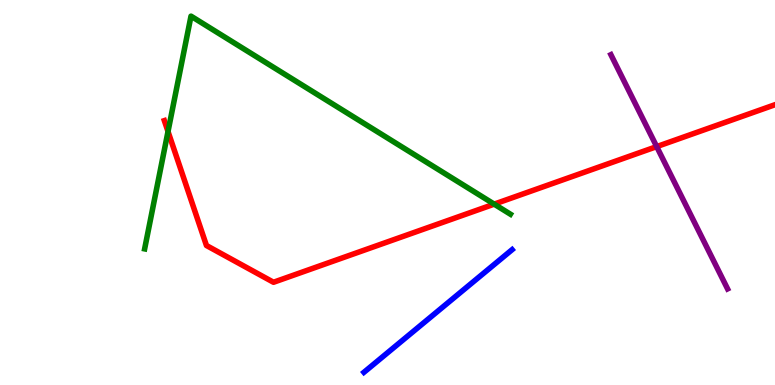[{'lines': ['blue', 'red'], 'intersections': []}, {'lines': ['green', 'red'], 'intersections': [{'x': 2.17, 'y': 6.58}, {'x': 6.38, 'y': 4.7}]}, {'lines': ['purple', 'red'], 'intersections': [{'x': 8.47, 'y': 6.19}]}, {'lines': ['blue', 'green'], 'intersections': []}, {'lines': ['blue', 'purple'], 'intersections': []}, {'lines': ['green', 'purple'], 'intersections': []}]